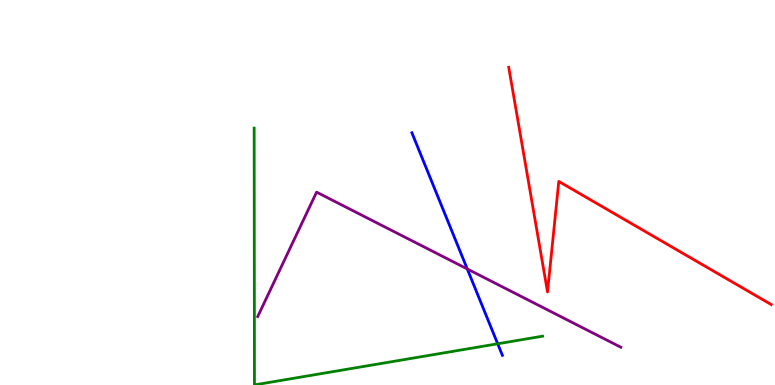[{'lines': ['blue', 'red'], 'intersections': []}, {'lines': ['green', 'red'], 'intersections': []}, {'lines': ['purple', 'red'], 'intersections': []}, {'lines': ['blue', 'green'], 'intersections': [{'x': 6.42, 'y': 1.07}]}, {'lines': ['blue', 'purple'], 'intersections': [{'x': 6.03, 'y': 3.01}]}, {'lines': ['green', 'purple'], 'intersections': []}]